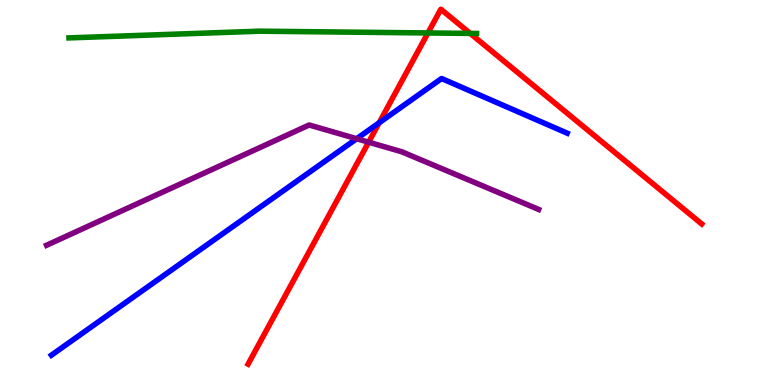[{'lines': ['blue', 'red'], 'intersections': [{'x': 4.89, 'y': 6.81}]}, {'lines': ['green', 'red'], 'intersections': [{'x': 5.52, 'y': 9.14}, {'x': 6.07, 'y': 9.13}]}, {'lines': ['purple', 'red'], 'intersections': [{'x': 4.76, 'y': 6.31}]}, {'lines': ['blue', 'green'], 'intersections': []}, {'lines': ['blue', 'purple'], 'intersections': [{'x': 4.6, 'y': 6.4}]}, {'lines': ['green', 'purple'], 'intersections': []}]